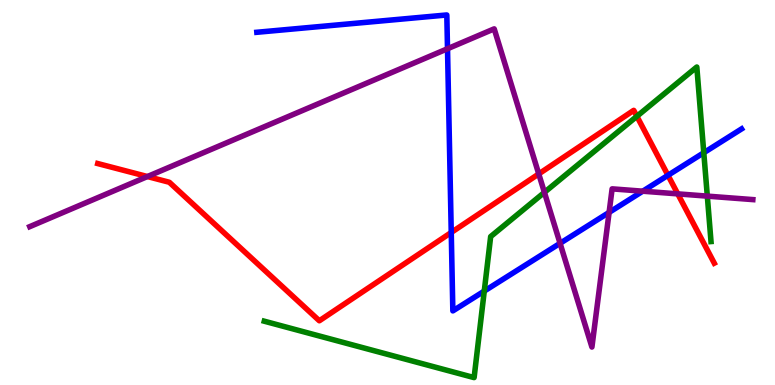[{'lines': ['blue', 'red'], 'intersections': [{'x': 5.82, 'y': 3.96}, {'x': 8.62, 'y': 5.45}]}, {'lines': ['green', 'red'], 'intersections': [{'x': 8.22, 'y': 6.98}]}, {'lines': ['purple', 'red'], 'intersections': [{'x': 1.9, 'y': 5.41}, {'x': 6.95, 'y': 5.48}, {'x': 8.75, 'y': 4.96}]}, {'lines': ['blue', 'green'], 'intersections': [{'x': 6.25, 'y': 2.44}, {'x': 9.08, 'y': 6.03}]}, {'lines': ['blue', 'purple'], 'intersections': [{'x': 5.77, 'y': 8.73}, {'x': 7.23, 'y': 3.68}, {'x': 7.86, 'y': 4.48}, {'x': 8.29, 'y': 5.03}]}, {'lines': ['green', 'purple'], 'intersections': [{'x': 7.02, 'y': 5.0}, {'x': 9.13, 'y': 4.91}]}]